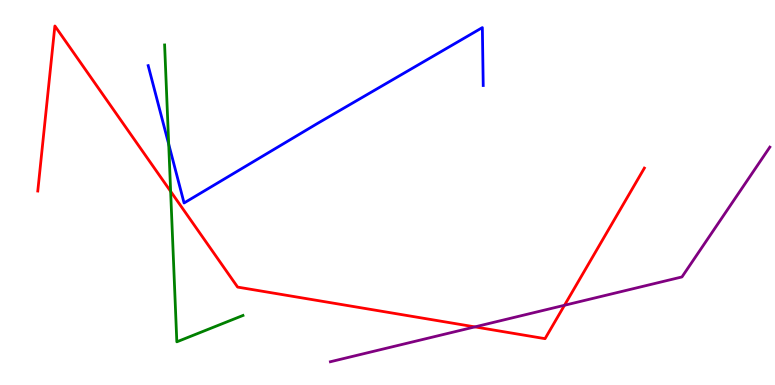[{'lines': ['blue', 'red'], 'intersections': []}, {'lines': ['green', 'red'], 'intersections': [{'x': 2.2, 'y': 5.03}]}, {'lines': ['purple', 'red'], 'intersections': [{'x': 6.13, 'y': 1.51}, {'x': 7.28, 'y': 2.07}]}, {'lines': ['blue', 'green'], 'intersections': [{'x': 2.18, 'y': 6.26}]}, {'lines': ['blue', 'purple'], 'intersections': []}, {'lines': ['green', 'purple'], 'intersections': []}]